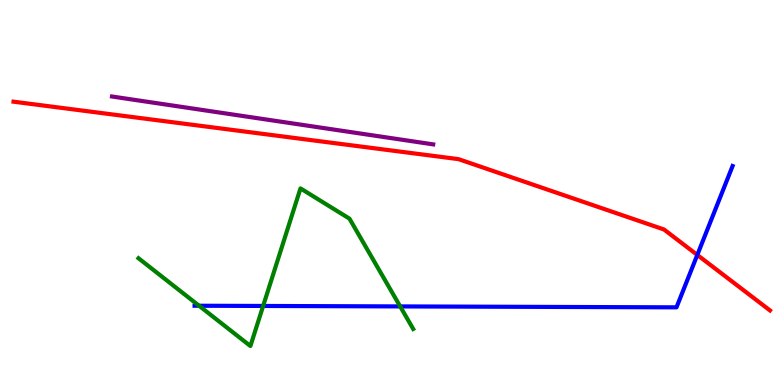[{'lines': ['blue', 'red'], 'intersections': [{'x': 9.0, 'y': 3.38}]}, {'lines': ['green', 'red'], 'intersections': []}, {'lines': ['purple', 'red'], 'intersections': []}, {'lines': ['blue', 'green'], 'intersections': [{'x': 2.57, 'y': 2.06}, {'x': 3.4, 'y': 2.05}, {'x': 5.16, 'y': 2.04}]}, {'lines': ['blue', 'purple'], 'intersections': []}, {'lines': ['green', 'purple'], 'intersections': []}]